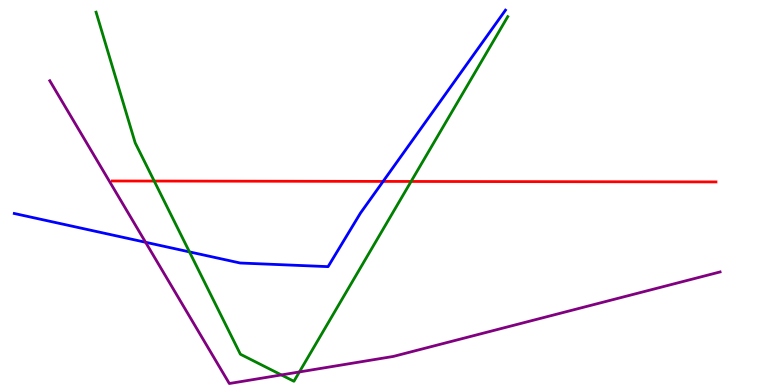[{'lines': ['blue', 'red'], 'intersections': [{'x': 4.94, 'y': 5.29}]}, {'lines': ['green', 'red'], 'intersections': [{'x': 1.99, 'y': 5.3}, {'x': 5.3, 'y': 5.29}]}, {'lines': ['purple', 'red'], 'intersections': []}, {'lines': ['blue', 'green'], 'intersections': [{'x': 2.44, 'y': 3.46}]}, {'lines': ['blue', 'purple'], 'intersections': [{'x': 1.88, 'y': 3.71}]}, {'lines': ['green', 'purple'], 'intersections': [{'x': 3.63, 'y': 0.262}, {'x': 3.86, 'y': 0.339}]}]